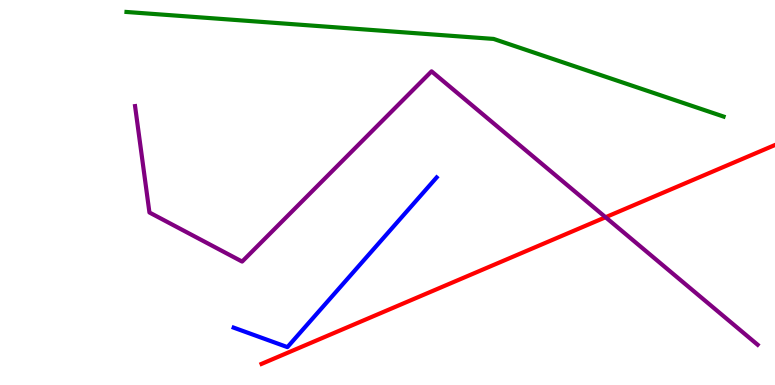[{'lines': ['blue', 'red'], 'intersections': []}, {'lines': ['green', 'red'], 'intersections': []}, {'lines': ['purple', 'red'], 'intersections': [{'x': 7.81, 'y': 4.36}]}, {'lines': ['blue', 'green'], 'intersections': []}, {'lines': ['blue', 'purple'], 'intersections': []}, {'lines': ['green', 'purple'], 'intersections': []}]